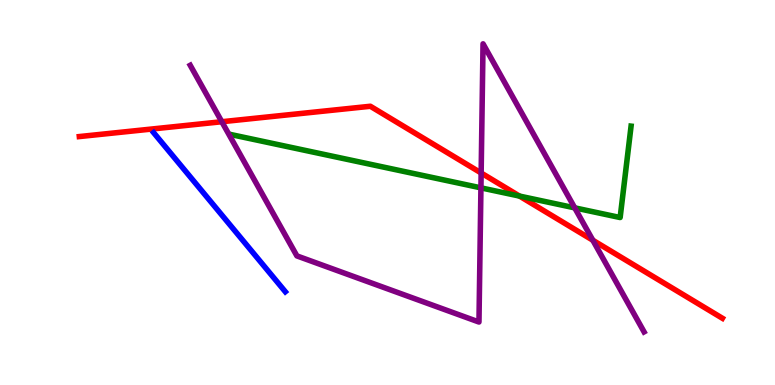[{'lines': ['blue', 'red'], 'intersections': []}, {'lines': ['green', 'red'], 'intersections': [{'x': 6.7, 'y': 4.91}]}, {'lines': ['purple', 'red'], 'intersections': [{'x': 2.86, 'y': 6.84}, {'x': 6.21, 'y': 5.51}, {'x': 7.65, 'y': 3.76}]}, {'lines': ['blue', 'green'], 'intersections': []}, {'lines': ['blue', 'purple'], 'intersections': []}, {'lines': ['green', 'purple'], 'intersections': [{'x': 6.21, 'y': 5.12}, {'x': 7.42, 'y': 4.6}]}]